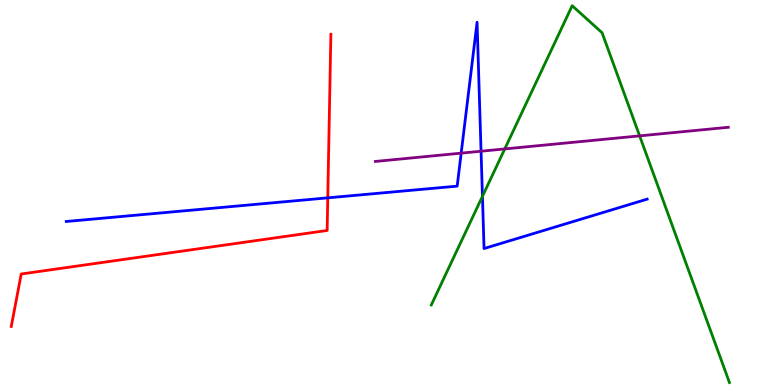[{'lines': ['blue', 'red'], 'intersections': [{'x': 4.23, 'y': 4.86}]}, {'lines': ['green', 'red'], 'intersections': []}, {'lines': ['purple', 'red'], 'intersections': []}, {'lines': ['blue', 'green'], 'intersections': [{'x': 6.23, 'y': 4.9}]}, {'lines': ['blue', 'purple'], 'intersections': [{'x': 5.95, 'y': 6.02}, {'x': 6.21, 'y': 6.07}]}, {'lines': ['green', 'purple'], 'intersections': [{'x': 6.51, 'y': 6.13}, {'x': 8.25, 'y': 6.47}]}]